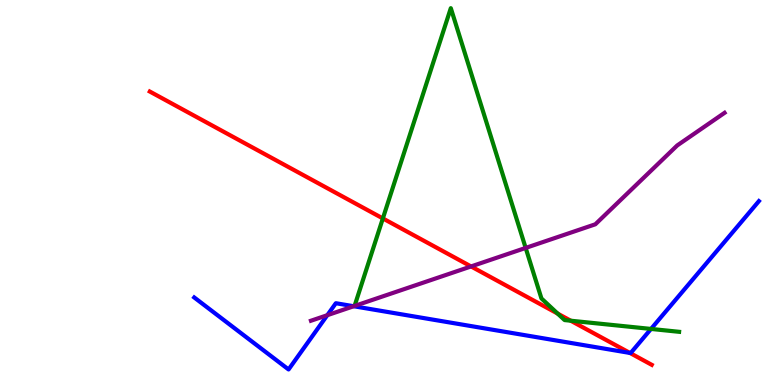[{'lines': ['blue', 'red'], 'intersections': [{'x': 8.13, 'y': 0.833}]}, {'lines': ['green', 'red'], 'intersections': [{'x': 4.94, 'y': 4.33}, {'x': 7.2, 'y': 1.85}, {'x': 7.36, 'y': 1.67}]}, {'lines': ['purple', 'red'], 'intersections': [{'x': 6.08, 'y': 3.08}]}, {'lines': ['blue', 'green'], 'intersections': [{'x': 8.4, 'y': 1.46}]}, {'lines': ['blue', 'purple'], 'intersections': [{'x': 4.22, 'y': 1.81}, {'x': 4.56, 'y': 2.05}]}, {'lines': ['green', 'purple'], 'intersections': [{'x': 6.78, 'y': 3.56}]}]